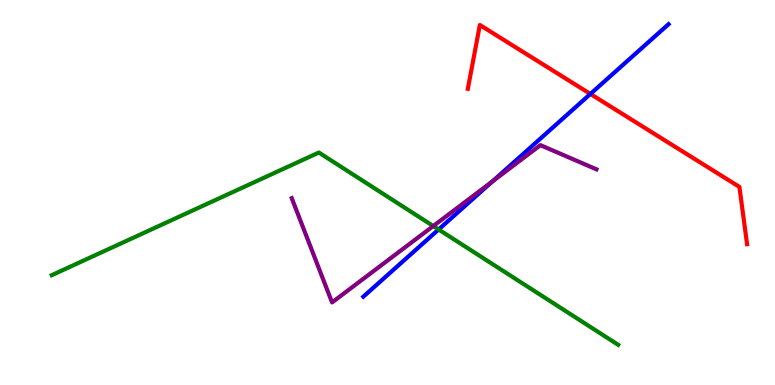[{'lines': ['blue', 'red'], 'intersections': [{'x': 7.62, 'y': 7.56}]}, {'lines': ['green', 'red'], 'intersections': []}, {'lines': ['purple', 'red'], 'intersections': []}, {'lines': ['blue', 'green'], 'intersections': [{'x': 5.66, 'y': 4.04}]}, {'lines': ['blue', 'purple'], 'intersections': [{'x': 6.36, 'y': 5.29}]}, {'lines': ['green', 'purple'], 'intersections': [{'x': 5.59, 'y': 4.13}]}]